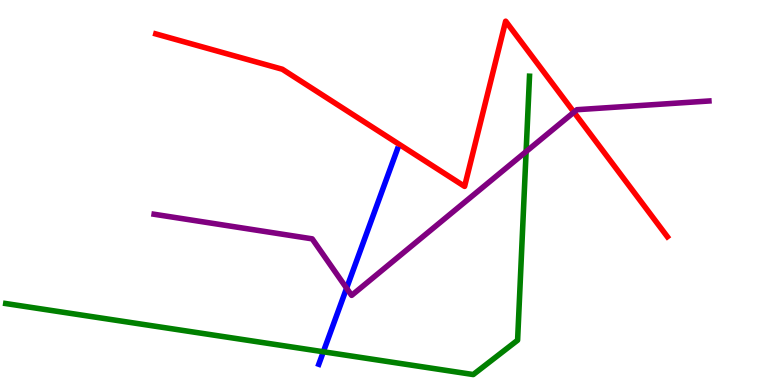[{'lines': ['blue', 'red'], 'intersections': []}, {'lines': ['green', 'red'], 'intersections': []}, {'lines': ['purple', 'red'], 'intersections': [{'x': 7.41, 'y': 7.09}]}, {'lines': ['blue', 'green'], 'intersections': [{'x': 4.17, 'y': 0.863}]}, {'lines': ['blue', 'purple'], 'intersections': [{'x': 4.47, 'y': 2.51}]}, {'lines': ['green', 'purple'], 'intersections': [{'x': 6.79, 'y': 6.06}]}]